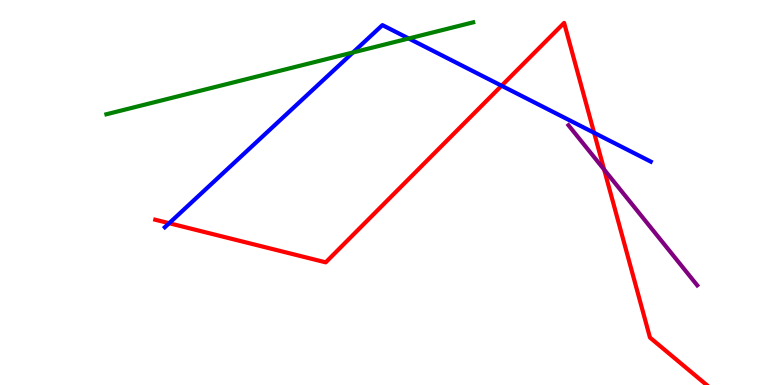[{'lines': ['blue', 'red'], 'intersections': [{'x': 2.18, 'y': 4.2}, {'x': 6.47, 'y': 7.77}, {'x': 7.67, 'y': 6.55}]}, {'lines': ['green', 'red'], 'intersections': []}, {'lines': ['purple', 'red'], 'intersections': [{'x': 7.8, 'y': 5.59}]}, {'lines': ['blue', 'green'], 'intersections': [{'x': 4.55, 'y': 8.64}, {'x': 5.27, 'y': 9.0}]}, {'lines': ['blue', 'purple'], 'intersections': []}, {'lines': ['green', 'purple'], 'intersections': []}]